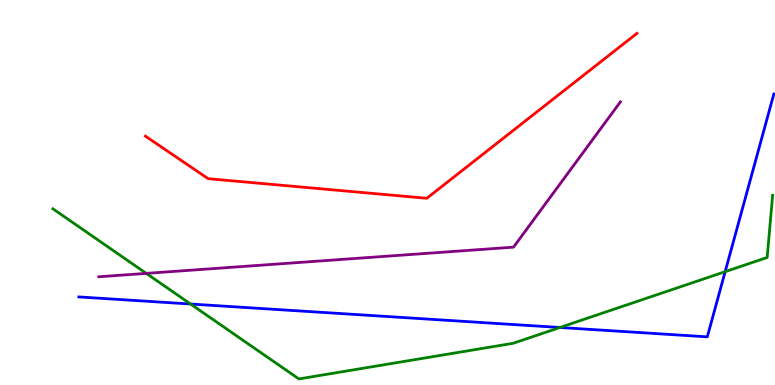[{'lines': ['blue', 'red'], 'intersections': []}, {'lines': ['green', 'red'], 'intersections': []}, {'lines': ['purple', 'red'], 'intersections': []}, {'lines': ['blue', 'green'], 'intersections': [{'x': 2.46, 'y': 2.1}, {'x': 7.22, 'y': 1.49}, {'x': 9.36, 'y': 2.94}]}, {'lines': ['blue', 'purple'], 'intersections': []}, {'lines': ['green', 'purple'], 'intersections': [{'x': 1.89, 'y': 2.9}]}]